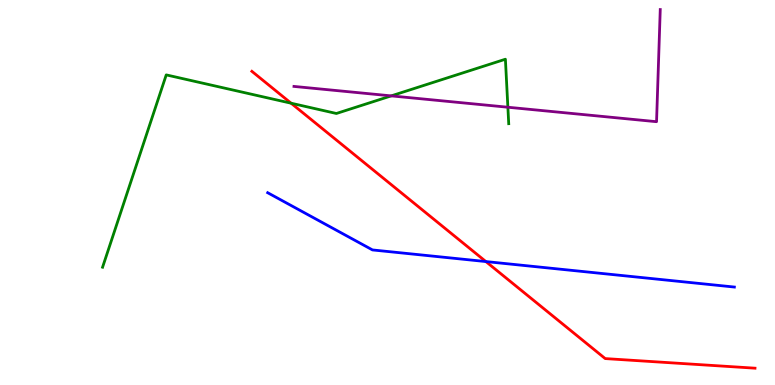[{'lines': ['blue', 'red'], 'intersections': [{'x': 6.27, 'y': 3.21}]}, {'lines': ['green', 'red'], 'intersections': [{'x': 3.76, 'y': 7.32}]}, {'lines': ['purple', 'red'], 'intersections': []}, {'lines': ['blue', 'green'], 'intersections': []}, {'lines': ['blue', 'purple'], 'intersections': []}, {'lines': ['green', 'purple'], 'intersections': [{'x': 5.05, 'y': 7.51}, {'x': 6.55, 'y': 7.21}]}]